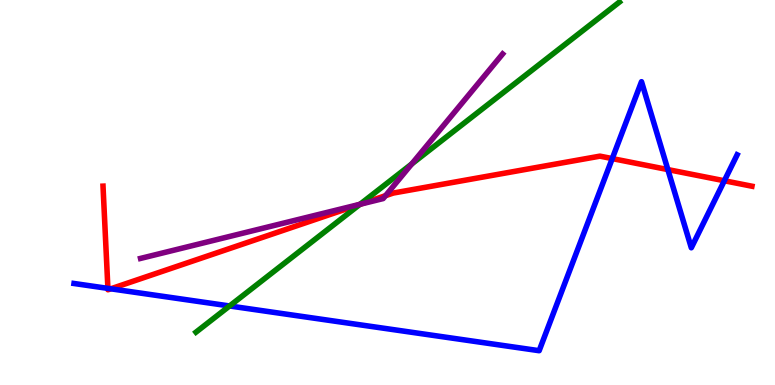[{'lines': ['blue', 'red'], 'intersections': [{'x': 1.39, 'y': 2.51}, {'x': 1.43, 'y': 2.5}, {'x': 7.9, 'y': 5.88}, {'x': 8.62, 'y': 5.6}, {'x': 9.35, 'y': 5.31}]}, {'lines': ['green', 'red'], 'intersections': [{'x': 4.64, 'y': 4.69}]}, {'lines': ['purple', 'red'], 'intersections': [{'x': 4.65, 'y': 4.7}, {'x': 4.97, 'y': 4.92}]}, {'lines': ['blue', 'green'], 'intersections': [{'x': 2.96, 'y': 2.05}]}, {'lines': ['blue', 'purple'], 'intersections': []}, {'lines': ['green', 'purple'], 'intersections': [{'x': 4.65, 'y': 4.69}, {'x': 5.31, 'y': 5.74}]}]